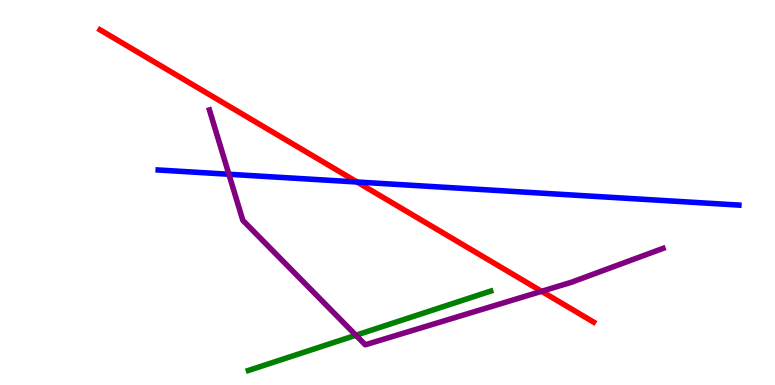[{'lines': ['blue', 'red'], 'intersections': [{'x': 4.61, 'y': 5.27}]}, {'lines': ['green', 'red'], 'intersections': []}, {'lines': ['purple', 'red'], 'intersections': [{'x': 6.99, 'y': 2.43}]}, {'lines': ['blue', 'green'], 'intersections': []}, {'lines': ['blue', 'purple'], 'intersections': [{'x': 2.95, 'y': 5.47}]}, {'lines': ['green', 'purple'], 'intersections': [{'x': 4.59, 'y': 1.29}]}]